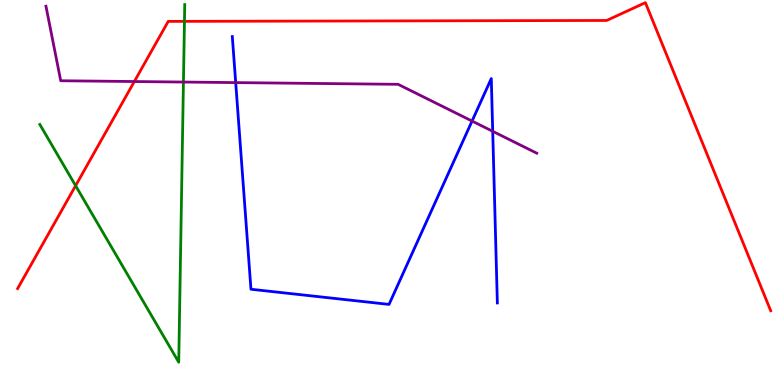[{'lines': ['blue', 'red'], 'intersections': []}, {'lines': ['green', 'red'], 'intersections': [{'x': 0.976, 'y': 5.18}, {'x': 2.38, 'y': 9.45}]}, {'lines': ['purple', 'red'], 'intersections': [{'x': 1.73, 'y': 7.88}]}, {'lines': ['blue', 'green'], 'intersections': []}, {'lines': ['blue', 'purple'], 'intersections': [{'x': 3.04, 'y': 7.85}, {'x': 6.09, 'y': 6.86}, {'x': 6.36, 'y': 6.59}]}, {'lines': ['green', 'purple'], 'intersections': [{'x': 2.37, 'y': 7.87}]}]